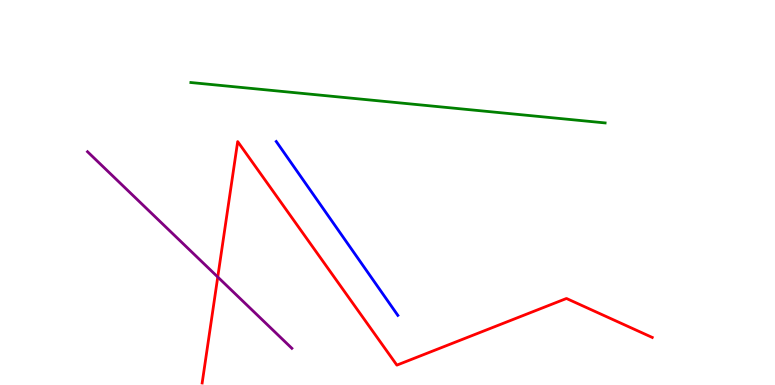[{'lines': ['blue', 'red'], 'intersections': []}, {'lines': ['green', 'red'], 'intersections': []}, {'lines': ['purple', 'red'], 'intersections': [{'x': 2.81, 'y': 2.8}]}, {'lines': ['blue', 'green'], 'intersections': []}, {'lines': ['blue', 'purple'], 'intersections': []}, {'lines': ['green', 'purple'], 'intersections': []}]